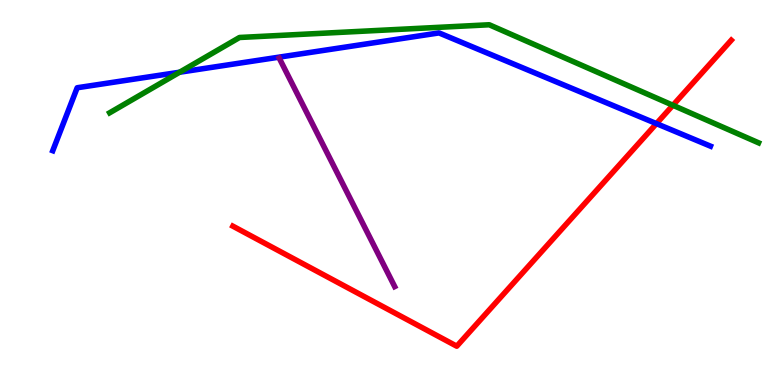[{'lines': ['blue', 'red'], 'intersections': [{'x': 8.47, 'y': 6.79}]}, {'lines': ['green', 'red'], 'intersections': [{'x': 8.68, 'y': 7.27}]}, {'lines': ['purple', 'red'], 'intersections': []}, {'lines': ['blue', 'green'], 'intersections': [{'x': 2.32, 'y': 8.12}]}, {'lines': ['blue', 'purple'], 'intersections': []}, {'lines': ['green', 'purple'], 'intersections': []}]